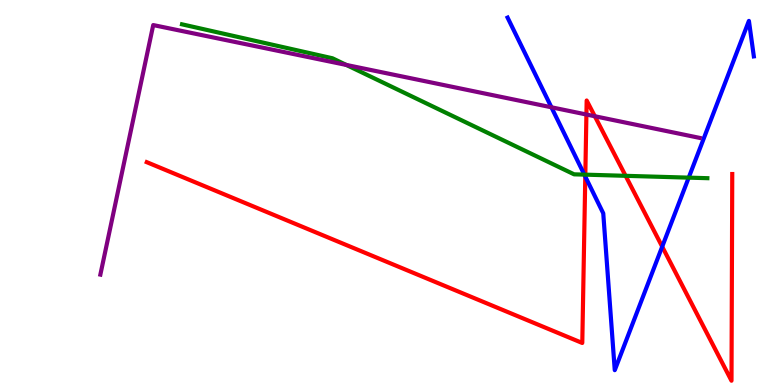[{'lines': ['blue', 'red'], 'intersections': [{'x': 7.55, 'y': 5.41}, {'x': 8.54, 'y': 3.59}]}, {'lines': ['green', 'red'], 'intersections': [{'x': 7.55, 'y': 5.46}, {'x': 8.07, 'y': 5.43}]}, {'lines': ['purple', 'red'], 'intersections': [{'x': 7.57, 'y': 7.03}, {'x': 7.68, 'y': 6.98}]}, {'lines': ['blue', 'green'], 'intersections': [{'x': 7.54, 'y': 5.46}, {'x': 8.89, 'y': 5.39}]}, {'lines': ['blue', 'purple'], 'intersections': [{'x': 7.12, 'y': 7.21}]}, {'lines': ['green', 'purple'], 'intersections': [{'x': 4.47, 'y': 8.31}]}]